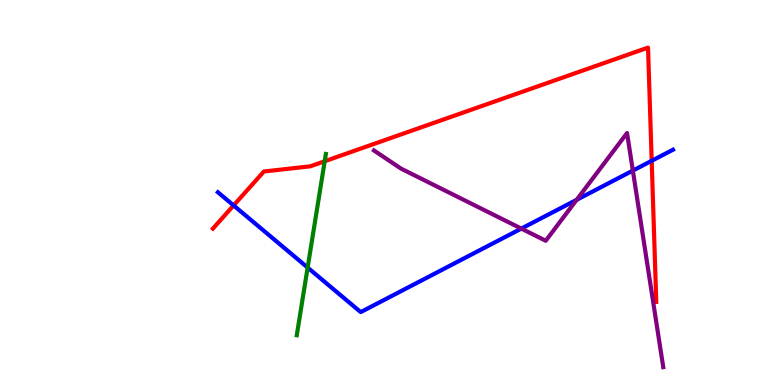[{'lines': ['blue', 'red'], 'intersections': [{'x': 3.01, 'y': 4.66}, {'x': 8.41, 'y': 5.82}]}, {'lines': ['green', 'red'], 'intersections': [{'x': 4.19, 'y': 5.81}]}, {'lines': ['purple', 'red'], 'intersections': []}, {'lines': ['blue', 'green'], 'intersections': [{'x': 3.97, 'y': 3.05}]}, {'lines': ['blue', 'purple'], 'intersections': [{'x': 6.73, 'y': 4.06}, {'x': 7.44, 'y': 4.81}, {'x': 8.17, 'y': 5.57}]}, {'lines': ['green', 'purple'], 'intersections': []}]